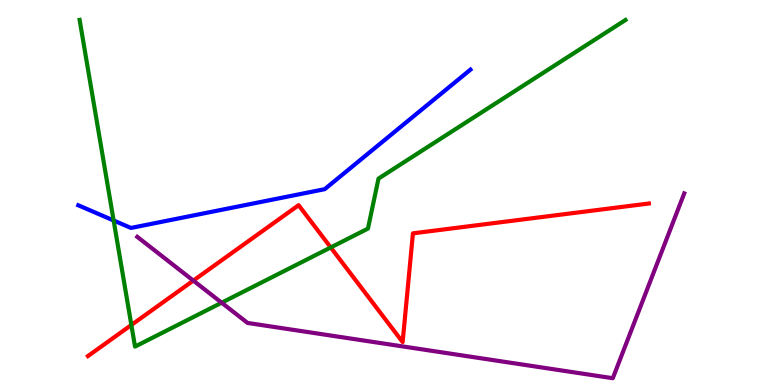[{'lines': ['blue', 'red'], 'intersections': []}, {'lines': ['green', 'red'], 'intersections': [{'x': 1.69, 'y': 1.56}, {'x': 4.27, 'y': 3.57}]}, {'lines': ['purple', 'red'], 'intersections': [{'x': 2.49, 'y': 2.71}]}, {'lines': ['blue', 'green'], 'intersections': [{'x': 1.47, 'y': 4.27}]}, {'lines': ['blue', 'purple'], 'intersections': []}, {'lines': ['green', 'purple'], 'intersections': [{'x': 2.86, 'y': 2.14}]}]